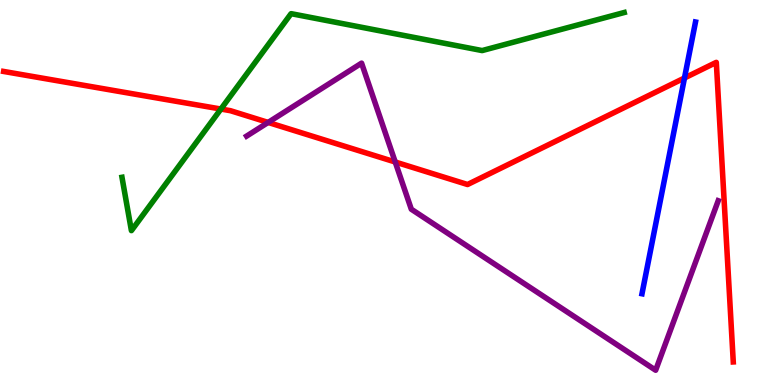[{'lines': ['blue', 'red'], 'intersections': [{'x': 8.83, 'y': 7.97}]}, {'lines': ['green', 'red'], 'intersections': [{'x': 2.85, 'y': 7.17}]}, {'lines': ['purple', 'red'], 'intersections': [{'x': 3.46, 'y': 6.82}, {'x': 5.1, 'y': 5.79}]}, {'lines': ['blue', 'green'], 'intersections': []}, {'lines': ['blue', 'purple'], 'intersections': []}, {'lines': ['green', 'purple'], 'intersections': []}]